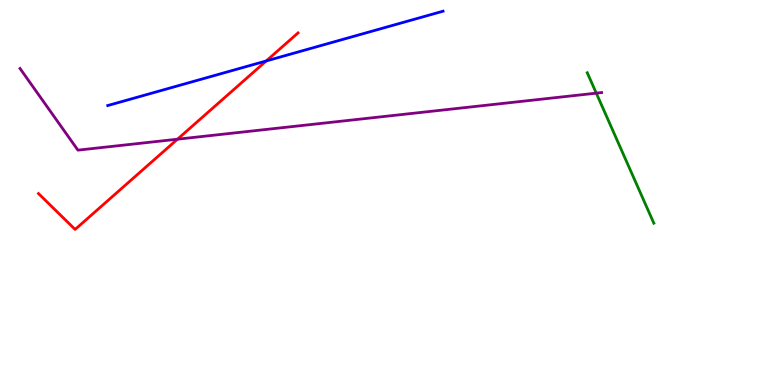[{'lines': ['blue', 'red'], 'intersections': [{'x': 3.44, 'y': 8.42}]}, {'lines': ['green', 'red'], 'intersections': []}, {'lines': ['purple', 'red'], 'intersections': [{'x': 2.29, 'y': 6.38}]}, {'lines': ['blue', 'green'], 'intersections': []}, {'lines': ['blue', 'purple'], 'intersections': []}, {'lines': ['green', 'purple'], 'intersections': [{'x': 7.69, 'y': 7.58}]}]